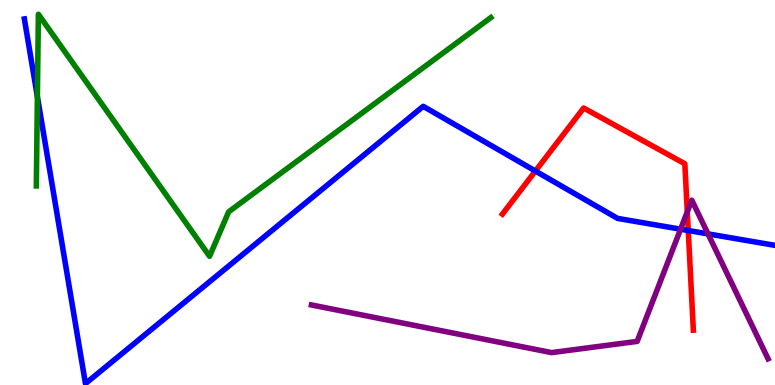[{'lines': ['blue', 'red'], 'intersections': [{'x': 6.91, 'y': 5.56}, {'x': 8.88, 'y': 4.01}]}, {'lines': ['green', 'red'], 'intersections': []}, {'lines': ['purple', 'red'], 'intersections': [{'x': 8.87, 'y': 4.5}]}, {'lines': ['blue', 'green'], 'intersections': [{'x': 0.482, 'y': 7.49}]}, {'lines': ['blue', 'purple'], 'intersections': [{'x': 8.78, 'y': 4.05}, {'x': 9.14, 'y': 3.93}]}, {'lines': ['green', 'purple'], 'intersections': []}]